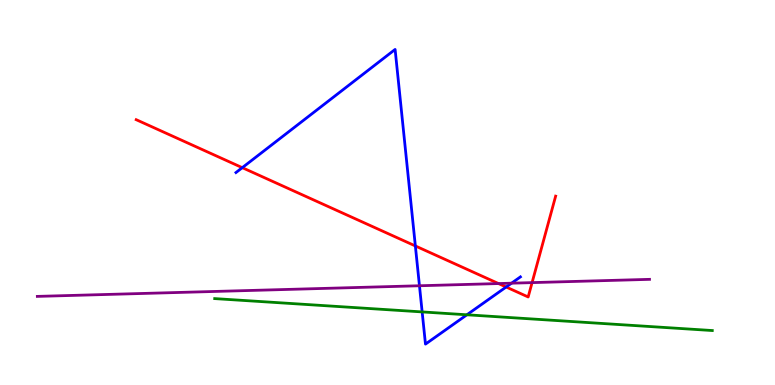[{'lines': ['blue', 'red'], 'intersections': [{'x': 3.13, 'y': 5.65}, {'x': 5.36, 'y': 3.61}, {'x': 6.53, 'y': 2.55}]}, {'lines': ['green', 'red'], 'intersections': []}, {'lines': ['purple', 'red'], 'intersections': [{'x': 6.43, 'y': 2.63}, {'x': 6.87, 'y': 2.66}]}, {'lines': ['blue', 'green'], 'intersections': [{'x': 5.45, 'y': 1.9}, {'x': 6.02, 'y': 1.82}]}, {'lines': ['blue', 'purple'], 'intersections': [{'x': 5.41, 'y': 2.58}, {'x': 6.6, 'y': 2.64}]}, {'lines': ['green', 'purple'], 'intersections': []}]